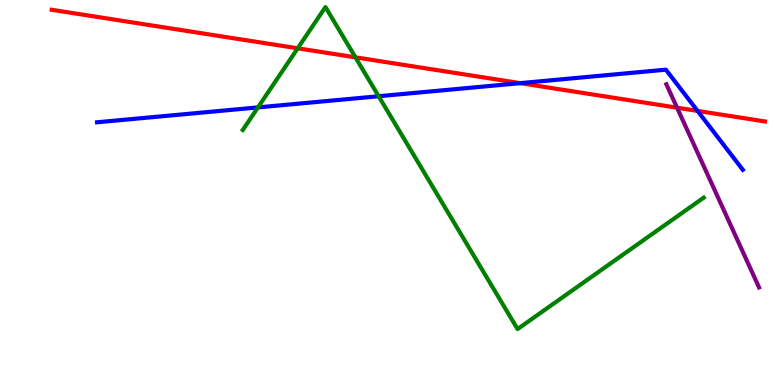[{'lines': ['blue', 'red'], 'intersections': [{'x': 6.71, 'y': 7.84}, {'x': 9.0, 'y': 7.12}]}, {'lines': ['green', 'red'], 'intersections': [{'x': 3.84, 'y': 8.75}, {'x': 4.59, 'y': 8.51}]}, {'lines': ['purple', 'red'], 'intersections': [{'x': 8.74, 'y': 7.2}]}, {'lines': ['blue', 'green'], 'intersections': [{'x': 3.33, 'y': 7.21}, {'x': 4.89, 'y': 7.5}]}, {'lines': ['blue', 'purple'], 'intersections': []}, {'lines': ['green', 'purple'], 'intersections': []}]